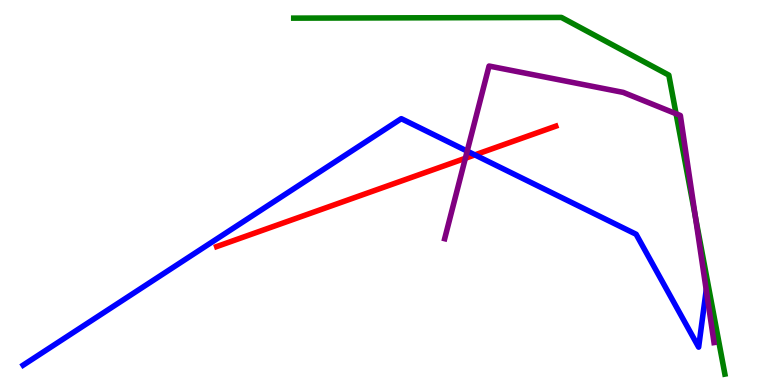[{'lines': ['blue', 'red'], 'intersections': [{'x': 6.13, 'y': 5.98}]}, {'lines': ['green', 'red'], 'intersections': []}, {'lines': ['purple', 'red'], 'intersections': [{'x': 6.0, 'y': 5.89}]}, {'lines': ['blue', 'green'], 'intersections': []}, {'lines': ['blue', 'purple'], 'intersections': [{'x': 6.03, 'y': 6.07}, {'x': 9.11, 'y': 2.47}]}, {'lines': ['green', 'purple'], 'intersections': [{'x': 8.72, 'y': 7.05}, {'x': 8.97, 'y': 4.37}]}]